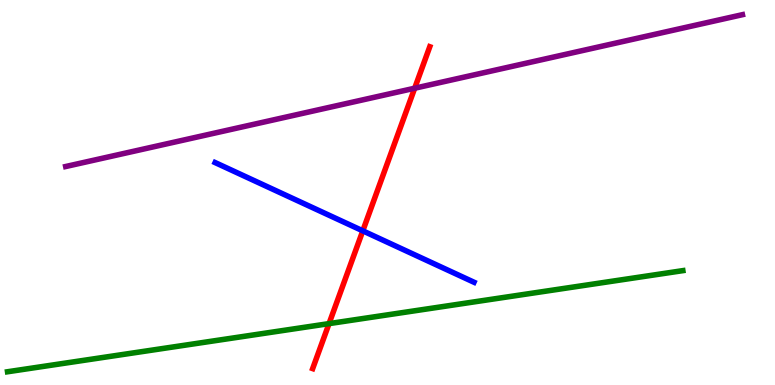[{'lines': ['blue', 'red'], 'intersections': [{'x': 4.68, 'y': 4.0}]}, {'lines': ['green', 'red'], 'intersections': [{'x': 4.25, 'y': 1.59}]}, {'lines': ['purple', 'red'], 'intersections': [{'x': 5.35, 'y': 7.71}]}, {'lines': ['blue', 'green'], 'intersections': []}, {'lines': ['blue', 'purple'], 'intersections': []}, {'lines': ['green', 'purple'], 'intersections': []}]